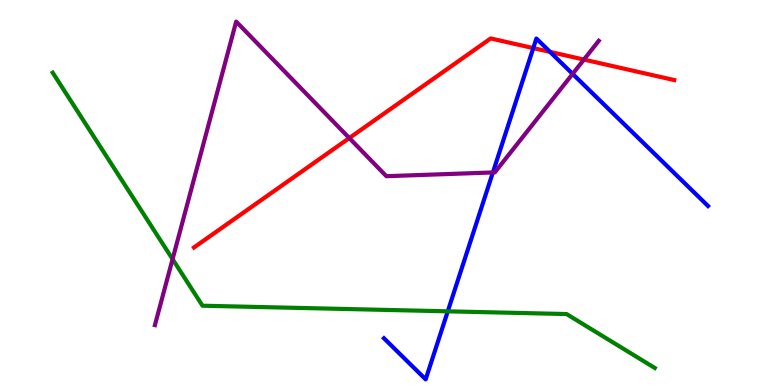[{'lines': ['blue', 'red'], 'intersections': [{'x': 6.88, 'y': 8.75}, {'x': 7.1, 'y': 8.65}]}, {'lines': ['green', 'red'], 'intersections': []}, {'lines': ['purple', 'red'], 'intersections': [{'x': 4.51, 'y': 6.41}, {'x': 7.53, 'y': 8.45}]}, {'lines': ['blue', 'green'], 'intersections': [{'x': 5.78, 'y': 1.91}]}, {'lines': ['blue', 'purple'], 'intersections': [{'x': 6.36, 'y': 5.52}, {'x': 7.39, 'y': 8.08}]}, {'lines': ['green', 'purple'], 'intersections': [{'x': 2.23, 'y': 3.27}]}]